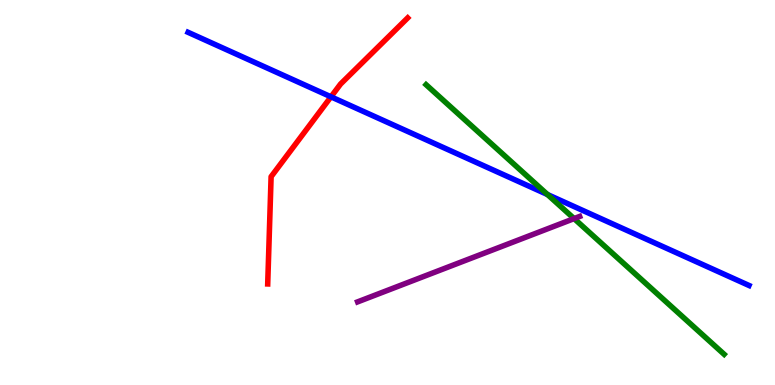[{'lines': ['blue', 'red'], 'intersections': [{'x': 4.27, 'y': 7.49}]}, {'lines': ['green', 'red'], 'intersections': []}, {'lines': ['purple', 'red'], 'intersections': []}, {'lines': ['blue', 'green'], 'intersections': [{'x': 7.06, 'y': 4.95}]}, {'lines': ['blue', 'purple'], 'intersections': []}, {'lines': ['green', 'purple'], 'intersections': [{'x': 7.41, 'y': 4.32}]}]